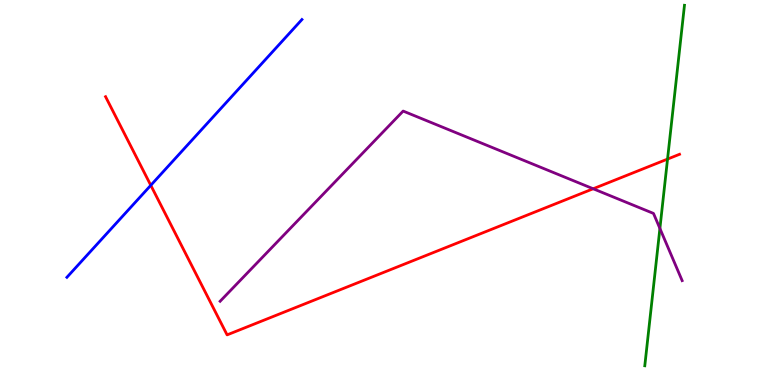[{'lines': ['blue', 'red'], 'intersections': [{'x': 1.95, 'y': 5.19}]}, {'lines': ['green', 'red'], 'intersections': [{'x': 8.61, 'y': 5.87}]}, {'lines': ['purple', 'red'], 'intersections': [{'x': 7.65, 'y': 5.1}]}, {'lines': ['blue', 'green'], 'intersections': []}, {'lines': ['blue', 'purple'], 'intersections': []}, {'lines': ['green', 'purple'], 'intersections': [{'x': 8.51, 'y': 4.07}]}]